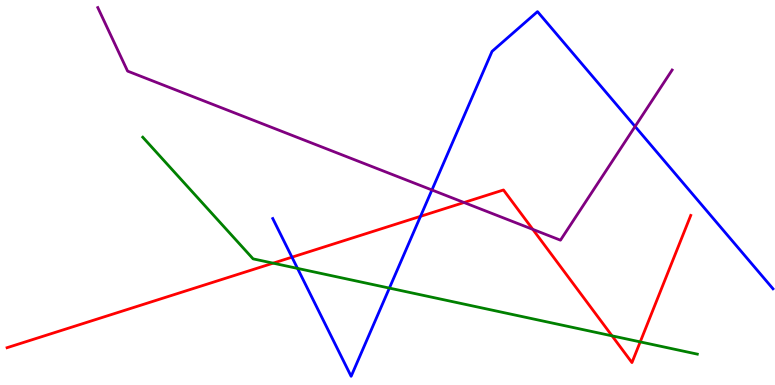[{'lines': ['blue', 'red'], 'intersections': [{'x': 3.77, 'y': 3.32}, {'x': 5.43, 'y': 4.38}]}, {'lines': ['green', 'red'], 'intersections': [{'x': 3.52, 'y': 3.16}, {'x': 7.9, 'y': 1.28}, {'x': 8.26, 'y': 1.12}]}, {'lines': ['purple', 'red'], 'intersections': [{'x': 5.99, 'y': 4.74}, {'x': 6.87, 'y': 4.04}]}, {'lines': ['blue', 'green'], 'intersections': [{'x': 3.84, 'y': 3.03}, {'x': 5.02, 'y': 2.52}]}, {'lines': ['blue', 'purple'], 'intersections': [{'x': 5.57, 'y': 5.07}, {'x': 8.19, 'y': 6.71}]}, {'lines': ['green', 'purple'], 'intersections': []}]